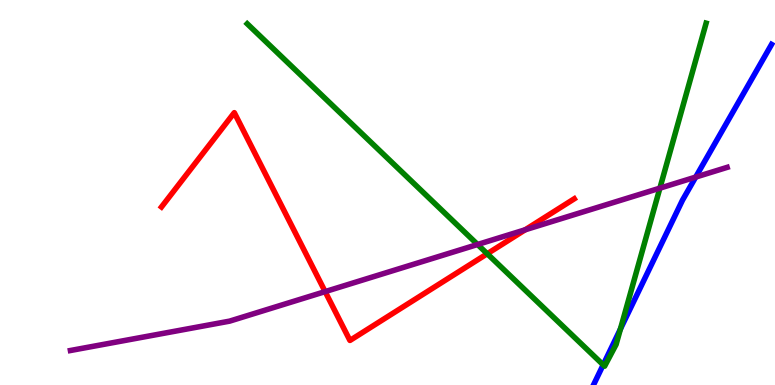[{'lines': ['blue', 'red'], 'intersections': []}, {'lines': ['green', 'red'], 'intersections': [{'x': 6.29, 'y': 3.41}]}, {'lines': ['purple', 'red'], 'intersections': [{'x': 4.2, 'y': 2.43}, {'x': 6.78, 'y': 4.03}]}, {'lines': ['blue', 'green'], 'intersections': [{'x': 7.78, 'y': 0.524}, {'x': 8.01, 'y': 1.45}]}, {'lines': ['blue', 'purple'], 'intersections': [{'x': 8.98, 'y': 5.4}]}, {'lines': ['green', 'purple'], 'intersections': [{'x': 6.16, 'y': 3.65}, {'x': 8.51, 'y': 5.11}]}]